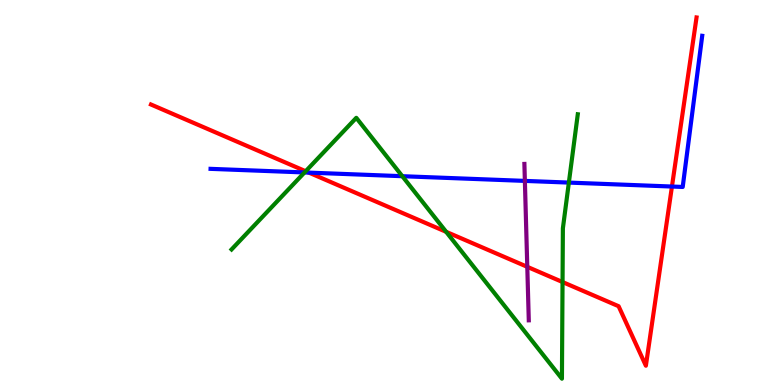[{'lines': ['blue', 'red'], 'intersections': [{'x': 3.99, 'y': 5.52}, {'x': 8.67, 'y': 5.15}]}, {'lines': ['green', 'red'], 'intersections': [{'x': 3.94, 'y': 5.55}, {'x': 5.76, 'y': 3.98}, {'x': 7.26, 'y': 2.67}]}, {'lines': ['purple', 'red'], 'intersections': [{'x': 6.8, 'y': 3.07}]}, {'lines': ['blue', 'green'], 'intersections': [{'x': 3.93, 'y': 5.52}, {'x': 5.19, 'y': 5.42}, {'x': 7.34, 'y': 5.26}]}, {'lines': ['blue', 'purple'], 'intersections': [{'x': 6.77, 'y': 5.3}]}, {'lines': ['green', 'purple'], 'intersections': []}]